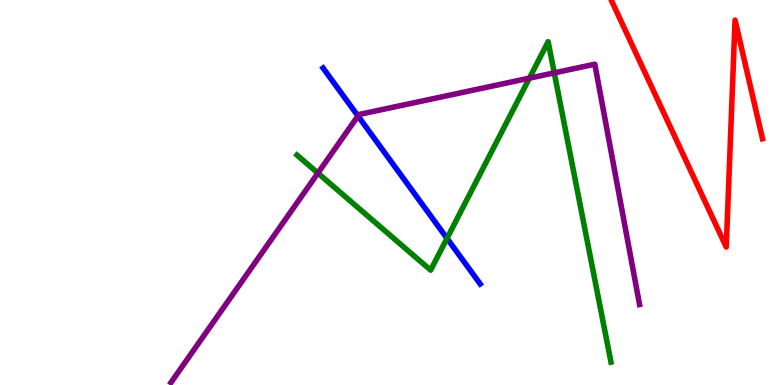[{'lines': ['blue', 'red'], 'intersections': []}, {'lines': ['green', 'red'], 'intersections': []}, {'lines': ['purple', 'red'], 'intersections': []}, {'lines': ['blue', 'green'], 'intersections': [{'x': 5.77, 'y': 3.81}]}, {'lines': ['blue', 'purple'], 'intersections': [{'x': 4.62, 'y': 6.99}]}, {'lines': ['green', 'purple'], 'intersections': [{'x': 4.1, 'y': 5.5}, {'x': 6.83, 'y': 7.97}, {'x': 7.15, 'y': 8.11}]}]